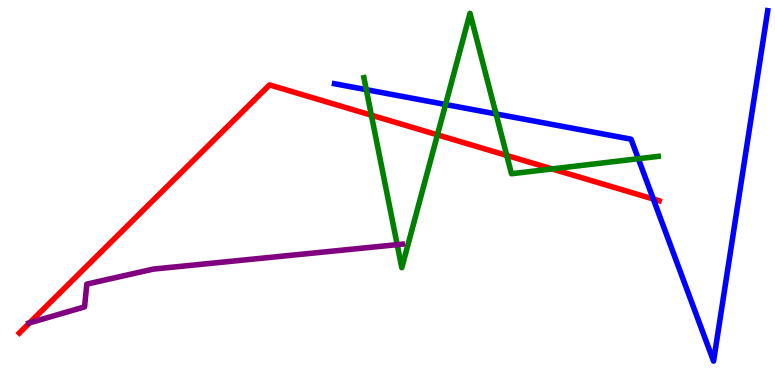[{'lines': ['blue', 'red'], 'intersections': [{'x': 8.43, 'y': 4.83}]}, {'lines': ['green', 'red'], 'intersections': [{'x': 4.79, 'y': 7.01}, {'x': 5.64, 'y': 6.5}, {'x': 6.54, 'y': 5.96}, {'x': 7.12, 'y': 5.61}]}, {'lines': ['purple', 'red'], 'intersections': [{'x': 0.382, 'y': 1.61}]}, {'lines': ['blue', 'green'], 'intersections': [{'x': 4.73, 'y': 7.67}, {'x': 5.75, 'y': 7.29}, {'x': 6.4, 'y': 7.04}, {'x': 8.24, 'y': 5.88}]}, {'lines': ['blue', 'purple'], 'intersections': []}, {'lines': ['green', 'purple'], 'intersections': [{'x': 5.13, 'y': 3.65}]}]